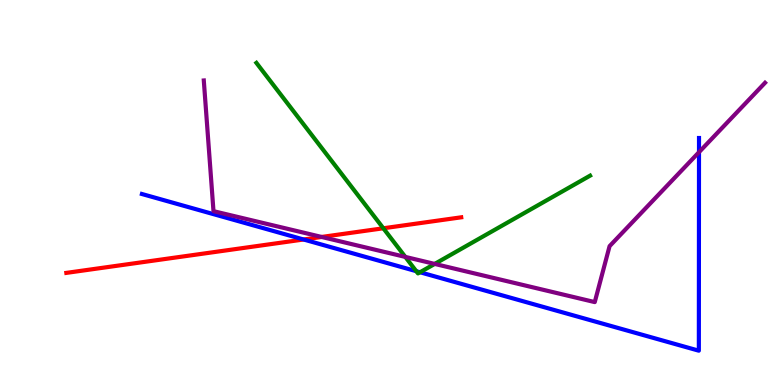[{'lines': ['blue', 'red'], 'intersections': [{'x': 3.92, 'y': 3.78}]}, {'lines': ['green', 'red'], 'intersections': [{'x': 4.95, 'y': 4.07}]}, {'lines': ['purple', 'red'], 'intersections': [{'x': 4.15, 'y': 3.85}]}, {'lines': ['blue', 'green'], 'intersections': [{'x': 5.37, 'y': 2.96}, {'x': 5.42, 'y': 2.93}]}, {'lines': ['blue', 'purple'], 'intersections': [{'x': 9.02, 'y': 6.05}]}, {'lines': ['green', 'purple'], 'intersections': [{'x': 5.23, 'y': 3.33}, {'x': 5.61, 'y': 3.14}]}]